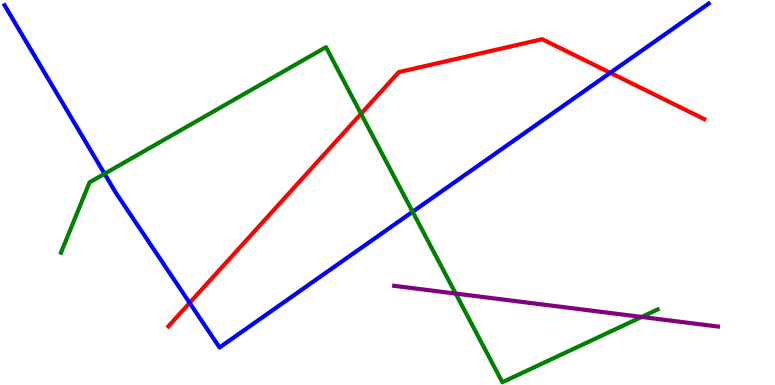[{'lines': ['blue', 'red'], 'intersections': [{'x': 2.45, 'y': 2.13}, {'x': 7.87, 'y': 8.11}]}, {'lines': ['green', 'red'], 'intersections': [{'x': 4.66, 'y': 7.05}]}, {'lines': ['purple', 'red'], 'intersections': []}, {'lines': ['blue', 'green'], 'intersections': [{'x': 1.35, 'y': 5.49}, {'x': 5.32, 'y': 4.5}]}, {'lines': ['blue', 'purple'], 'intersections': []}, {'lines': ['green', 'purple'], 'intersections': [{'x': 5.88, 'y': 2.37}, {'x': 8.28, 'y': 1.77}]}]